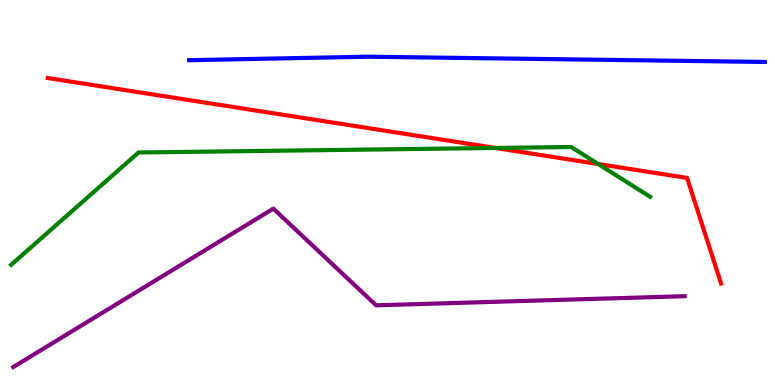[{'lines': ['blue', 'red'], 'intersections': []}, {'lines': ['green', 'red'], 'intersections': [{'x': 6.39, 'y': 6.16}, {'x': 7.72, 'y': 5.74}]}, {'lines': ['purple', 'red'], 'intersections': []}, {'lines': ['blue', 'green'], 'intersections': []}, {'lines': ['blue', 'purple'], 'intersections': []}, {'lines': ['green', 'purple'], 'intersections': []}]